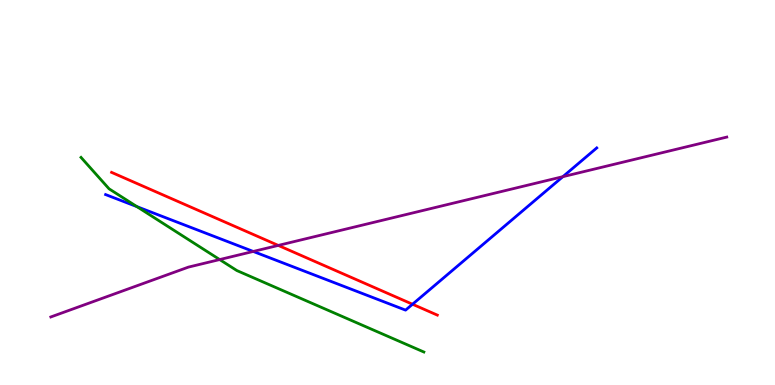[{'lines': ['blue', 'red'], 'intersections': [{'x': 5.32, 'y': 2.1}]}, {'lines': ['green', 'red'], 'intersections': []}, {'lines': ['purple', 'red'], 'intersections': [{'x': 3.59, 'y': 3.63}]}, {'lines': ['blue', 'green'], 'intersections': [{'x': 1.77, 'y': 4.63}]}, {'lines': ['blue', 'purple'], 'intersections': [{'x': 3.27, 'y': 3.47}, {'x': 7.26, 'y': 5.41}]}, {'lines': ['green', 'purple'], 'intersections': [{'x': 2.83, 'y': 3.26}]}]